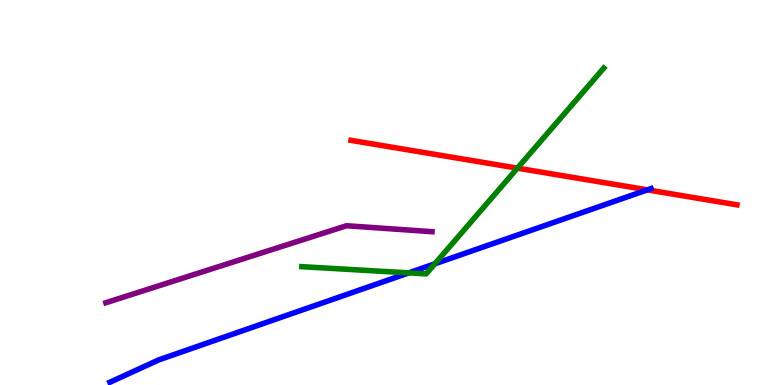[{'lines': ['blue', 'red'], 'intersections': [{'x': 8.35, 'y': 5.07}]}, {'lines': ['green', 'red'], 'intersections': [{'x': 6.68, 'y': 5.63}]}, {'lines': ['purple', 'red'], 'intersections': []}, {'lines': ['blue', 'green'], 'intersections': [{'x': 5.27, 'y': 2.91}, {'x': 5.61, 'y': 3.15}]}, {'lines': ['blue', 'purple'], 'intersections': []}, {'lines': ['green', 'purple'], 'intersections': []}]